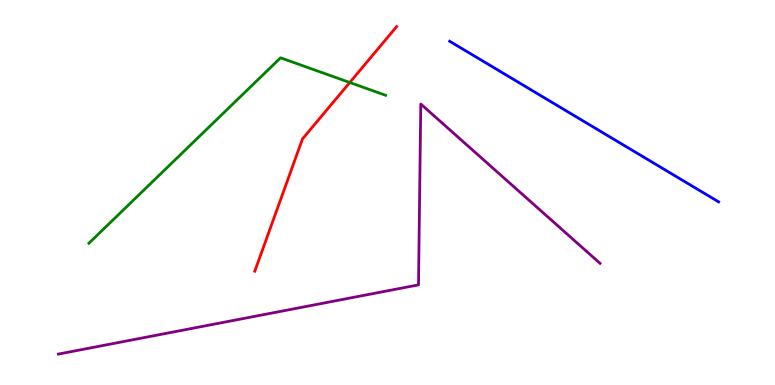[{'lines': ['blue', 'red'], 'intersections': []}, {'lines': ['green', 'red'], 'intersections': [{'x': 4.51, 'y': 7.86}]}, {'lines': ['purple', 'red'], 'intersections': []}, {'lines': ['blue', 'green'], 'intersections': []}, {'lines': ['blue', 'purple'], 'intersections': []}, {'lines': ['green', 'purple'], 'intersections': []}]